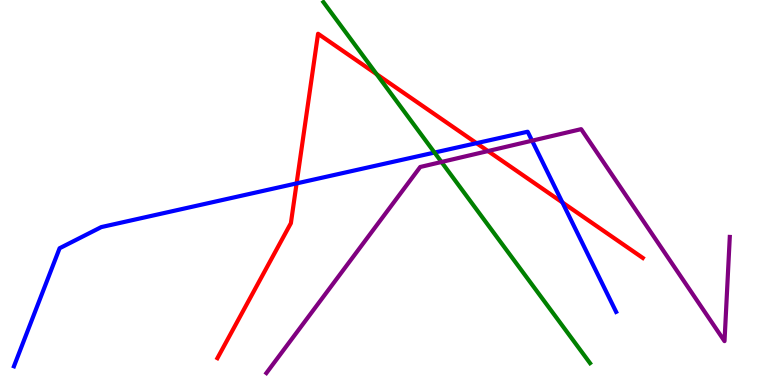[{'lines': ['blue', 'red'], 'intersections': [{'x': 3.83, 'y': 5.24}, {'x': 6.15, 'y': 6.28}, {'x': 7.26, 'y': 4.74}]}, {'lines': ['green', 'red'], 'intersections': [{'x': 4.86, 'y': 8.07}]}, {'lines': ['purple', 'red'], 'intersections': [{'x': 6.3, 'y': 6.08}]}, {'lines': ['blue', 'green'], 'intersections': [{'x': 5.61, 'y': 6.04}]}, {'lines': ['blue', 'purple'], 'intersections': [{'x': 6.87, 'y': 6.35}]}, {'lines': ['green', 'purple'], 'intersections': [{'x': 5.7, 'y': 5.79}]}]